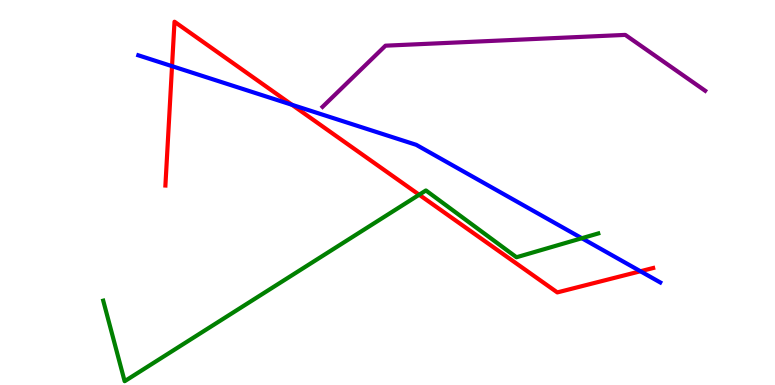[{'lines': ['blue', 'red'], 'intersections': [{'x': 2.22, 'y': 8.28}, {'x': 3.77, 'y': 7.28}, {'x': 8.26, 'y': 2.95}]}, {'lines': ['green', 'red'], 'intersections': [{'x': 5.41, 'y': 4.94}]}, {'lines': ['purple', 'red'], 'intersections': []}, {'lines': ['blue', 'green'], 'intersections': [{'x': 7.51, 'y': 3.81}]}, {'lines': ['blue', 'purple'], 'intersections': []}, {'lines': ['green', 'purple'], 'intersections': []}]